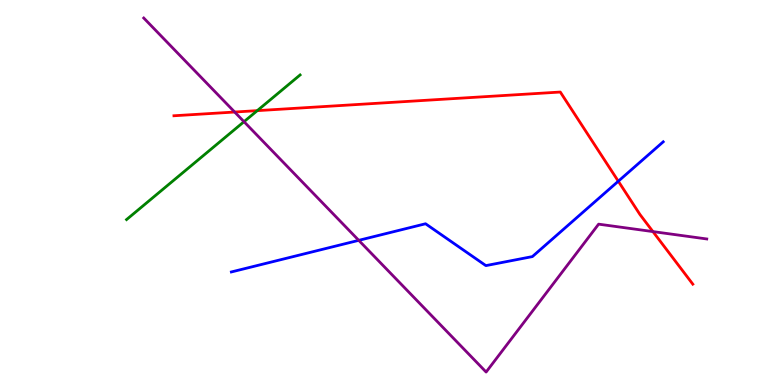[{'lines': ['blue', 'red'], 'intersections': [{'x': 7.98, 'y': 5.29}]}, {'lines': ['green', 'red'], 'intersections': [{'x': 3.32, 'y': 7.13}]}, {'lines': ['purple', 'red'], 'intersections': [{'x': 3.03, 'y': 7.09}, {'x': 8.42, 'y': 3.98}]}, {'lines': ['blue', 'green'], 'intersections': []}, {'lines': ['blue', 'purple'], 'intersections': [{'x': 4.63, 'y': 3.76}]}, {'lines': ['green', 'purple'], 'intersections': [{'x': 3.15, 'y': 6.84}]}]